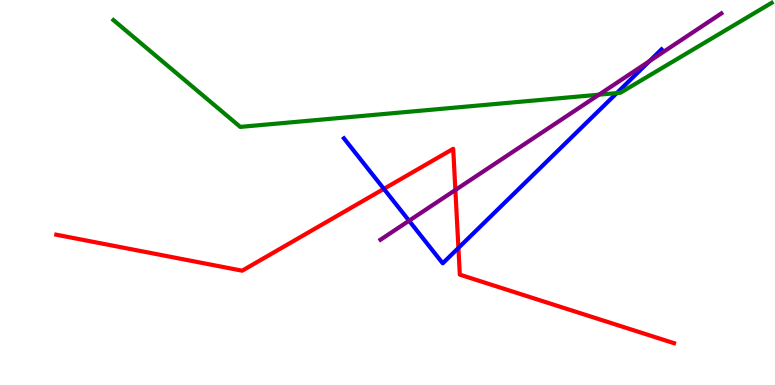[{'lines': ['blue', 'red'], 'intersections': [{'x': 4.95, 'y': 5.09}, {'x': 5.92, 'y': 3.56}]}, {'lines': ['green', 'red'], 'intersections': []}, {'lines': ['purple', 'red'], 'intersections': [{'x': 5.88, 'y': 5.07}]}, {'lines': ['blue', 'green'], 'intersections': [{'x': 7.96, 'y': 7.58}]}, {'lines': ['blue', 'purple'], 'intersections': [{'x': 5.28, 'y': 4.27}, {'x': 8.38, 'y': 8.41}]}, {'lines': ['green', 'purple'], 'intersections': [{'x': 7.73, 'y': 7.54}]}]